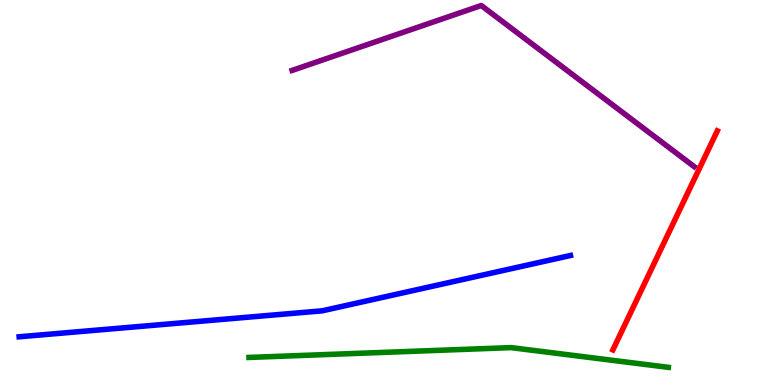[{'lines': ['blue', 'red'], 'intersections': []}, {'lines': ['green', 'red'], 'intersections': []}, {'lines': ['purple', 'red'], 'intersections': []}, {'lines': ['blue', 'green'], 'intersections': []}, {'lines': ['blue', 'purple'], 'intersections': []}, {'lines': ['green', 'purple'], 'intersections': []}]